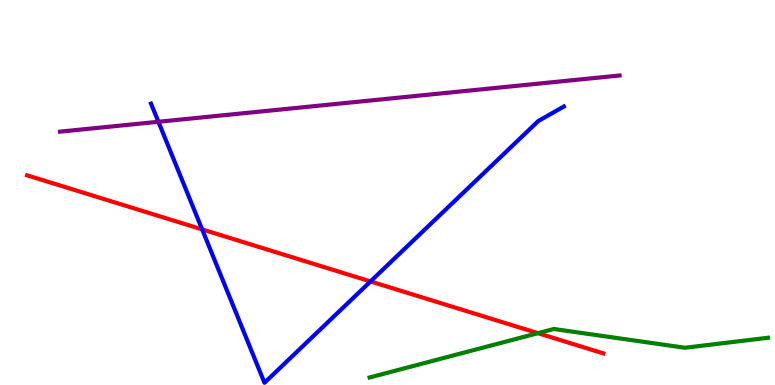[{'lines': ['blue', 'red'], 'intersections': [{'x': 2.61, 'y': 4.04}, {'x': 4.78, 'y': 2.69}]}, {'lines': ['green', 'red'], 'intersections': [{'x': 6.94, 'y': 1.35}]}, {'lines': ['purple', 'red'], 'intersections': []}, {'lines': ['blue', 'green'], 'intersections': []}, {'lines': ['blue', 'purple'], 'intersections': [{'x': 2.04, 'y': 6.84}]}, {'lines': ['green', 'purple'], 'intersections': []}]